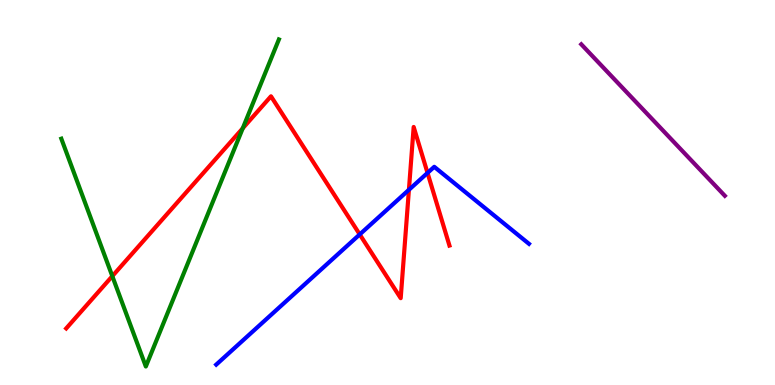[{'lines': ['blue', 'red'], 'intersections': [{'x': 4.64, 'y': 3.91}, {'x': 5.28, 'y': 5.07}, {'x': 5.52, 'y': 5.51}]}, {'lines': ['green', 'red'], 'intersections': [{'x': 1.45, 'y': 2.83}, {'x': 3.13, 'y': 6.67}]}, {'lines': ['purple', 'red'], 'intersections': []}, {'lines': ['blue', 'green'], 'intersections': []}, {'lines': ['blue', 'purple'], 'intersections': []}, {'lines': ['green', 'purple'], 'intersections': []}]